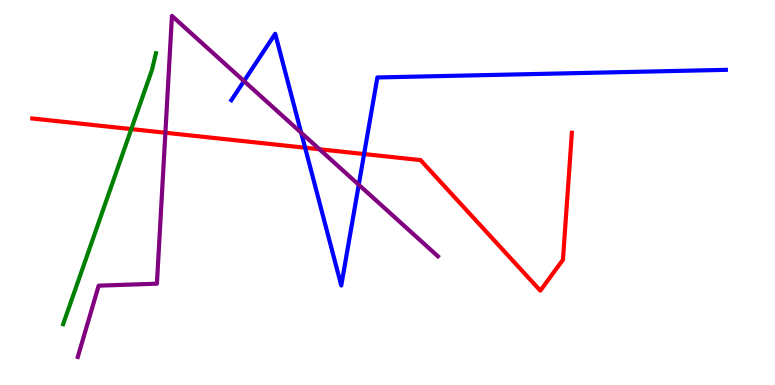[{'lines': ['blue', 'red'], 'intersections': [{'x': 3.94, 'y': 6.16}, {'x': 4.7, 'y': 6.0}]}, {'lines': ['green', 'red'], 'intersections': [{'x': 1.69, 'y': 6.65}]}, {'lines': ['purple', 'red'], 'intersections': [{'x': 2.13, 'y': 6.55}, {'x': 4.12, 'y': 6.12}]}, {'lines': ['blue', 'green'], 'intersections': []}, {'lines': ['blue', 'purple'], 'intersections': [{'x': 3.15, 'y': 7.89}, {'x': 3.89, 'y': 6.55}, {'x': 4.63, 'y': 5.2}]}, {'lines': ['green', 'purple'], 'intersections': []}]